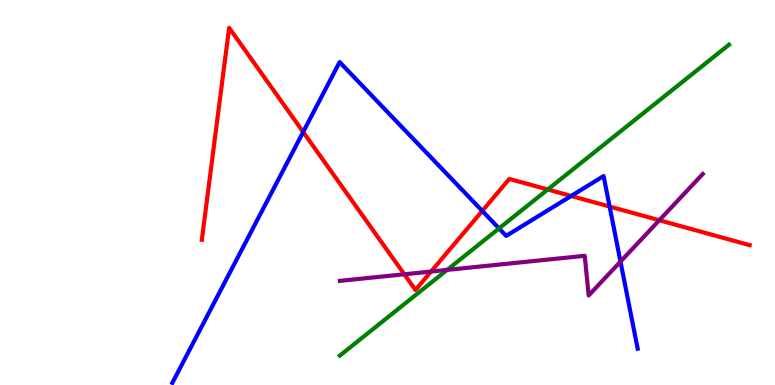[{'lines': ['blue', 'red'], 'intersections': [{'x': 3.91, 'y': 6.57}, {'x': 6.22, 'y': 4.52}, {'x': 7.37, 'y': 4.91}, {'x': 7.87, 'y': 4.63}]}, {'lines': ['green', 'red'], 'intersections': [{'x': 7.07, 'y': 5.08}]}, {'lines': ['purple', 'red'], 'intersections': [{'x': 5.22, 'y': 2.88}, {'x': 5.56, 'y': 2.95}, {'x': 8.51, 'y': 4.28}]}, {'lines': ['blue', 'green'], 'intersections': [{'x': 6.44, 'y': 4.07}]}, {'lines': ['blue', 'purple'], 'intersections': [{'x': 8.01, 'y': 3.21}]}, {'lines': ['green', 'purple'], 'intersections': [{'x': 5.77, 'y': 2.99}]}]